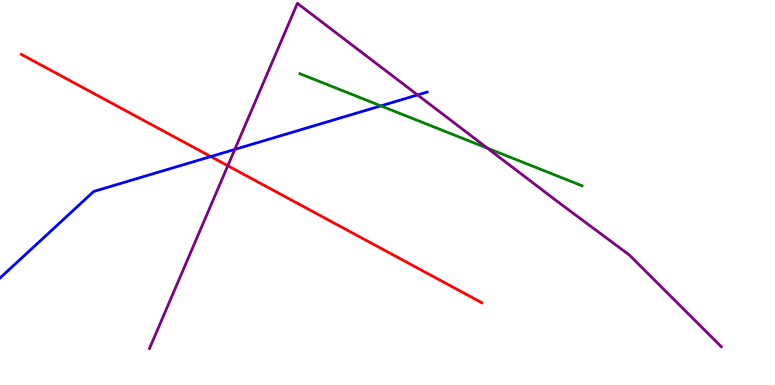[{'lines': ['blue', 'red'], 'intersections': [{'x': 2.72, 'y': 5.93}]}, {'lines': ['green', 'red'], 'intersections': []}, {'lines': ['purple', 'red'], 'intersections': [{'x': 2.94, 'y': 5.69}]}, {'lines': ['blue', 'green'], 'intersections': [{'x': 4.91, 'y': 7.25}]}, {'lines': ['blue', 'purple'], 'intersections': [{'x': 3.03, 'y': 6.12}, {'x': 5.39, 'y': 7.53}]}, {'lines': ['green', 'purple'], 'intersections': [{'x': 6.29, 'y': 6.15}]}]